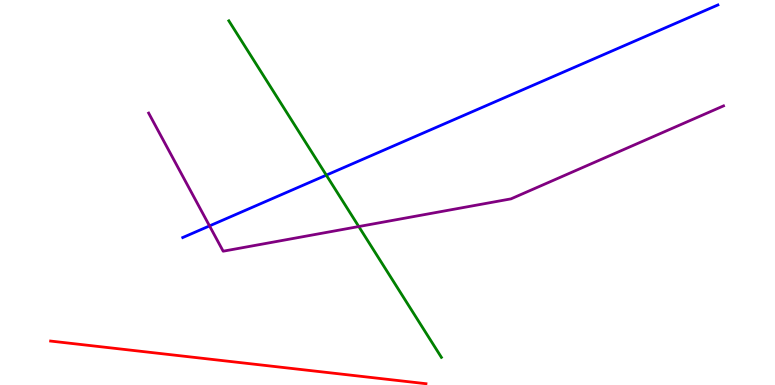[{'lines': ['blue', 'red'], 'intersections': []}, {'lines': ['green', 'red'], 'intersections': []}, {'lines': ['purple', 'red'], 'intersections': []}, {'lines': ['blue', 'green'], 'intersections': [{'x': 4.21, 'y': 5.45}]}, {'lines': ['blue', 'purple'], 'intersections': [{'x': 2.7, 'y': 4.13}]}, {'lines': ['green', 'purple'], 'intersections': [{'x': 4.63, 'y': 4.12}]}]